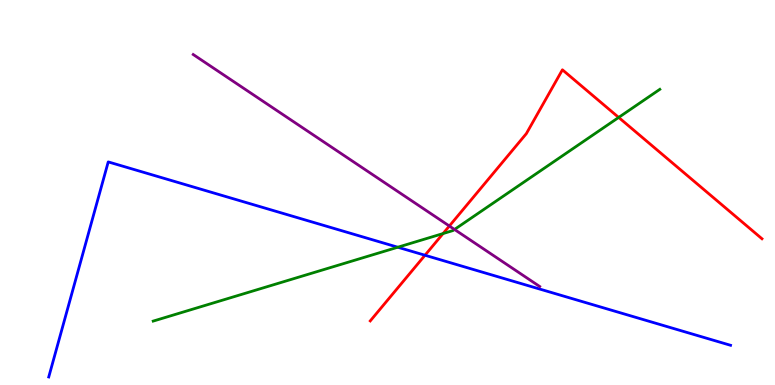[{'lines': ['blue', 'red'], 'intersections': [{'x': 5.48, 'y': 3.37}]}, {'lines': ['green', 'red'], 'intersections': [{'x': 5.72, 'y': 3.93}, {'x': 7.98, 'y': 6.95}]}, {'lines': ['purple', 'red'], 'intersections': [{'x': 5.8, 'y': 4.13}]}, {'lines': ['blue', 'green'], 'intersections': [{'x': 5.13, 'y': 3.58}]}, {'lines': ['blue', 'purple'], 'intersections': []}, {'lines': ['green', 'purple'], 'intersections': [{'x': 5.86, 'y': 4.04}]}]